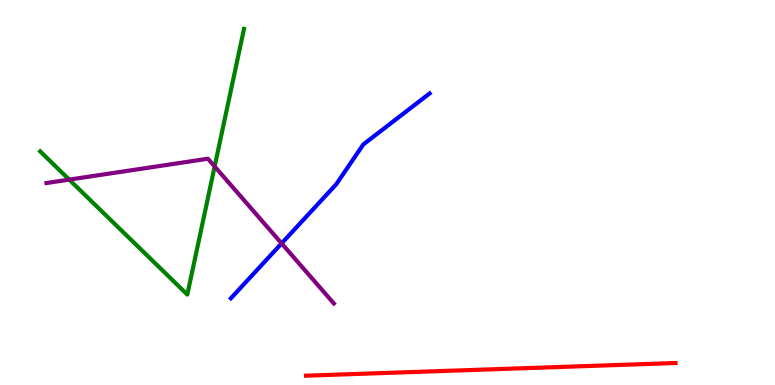[{'lines': ['blue', 'red'], 'intersections': []}, {'lines': ['green', 'red'], 'intersections': []}, {'lines': ['purple', 'red'], 'intersections': []}, {'lines': ['blue', 'green'], 'intersections': []}, {'lines': ['blue', 'purple'], 'intersections': [{'x': 3.63, 'y': 3.68}]}, {'lines': ['green', 'purple'], 'intersections': [{'x': 0.893, 'y': 5.33}, {'x': 2.77, 'y': 5.68}]}]